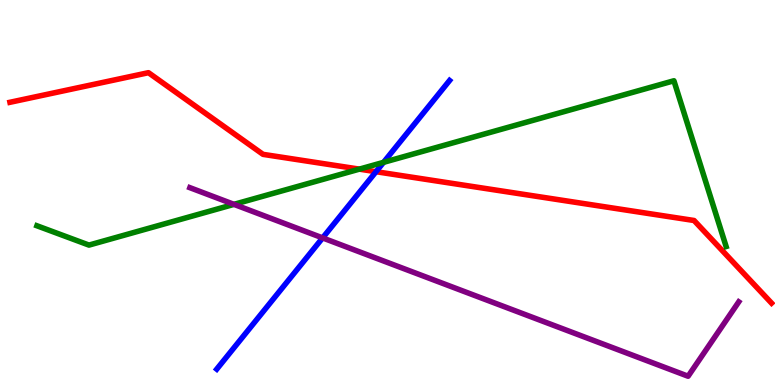[{'lines': ['blue', 'red'], 'intersections': [{'x': 4.85, 'y': 5.54}]}, {'lines': ['green', 'red'], 'intersections': [{'x': 4.64, 'y': 5.61}]}, {'lines': ['purple', 'red'], 'intersections': []}, {'lines': ['blue', 'green'], 'intersections': [{'x': 4.95, 'y': 5.78}]}, {'lines': ['blue', 'purple'], 'intersections': [{'x': 4.16, 'y': 3.82}]}, {'lines': ['green', 'purple'], 'intersections': [{'x': 3.02, 'y': 4.69}]}]